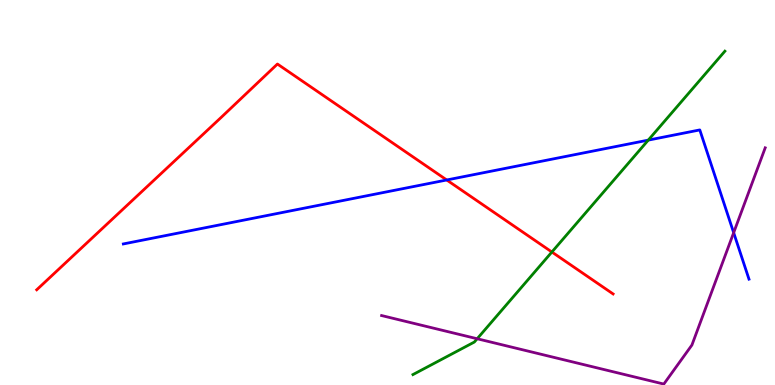[{'lines': ['blue', 'red'], 'intersections': [{'x': 5.76, 'y': 5.33}]}, {'lines': ['green', 'red'], 'intersections': [{'x': 7.12, 'y': 3.45}]}, {'lines': ['purple', 'red'], 'intersections': []}, {'lines': ['blue', 'green'], 'intersections': [{'x': 8.36, 'y': 6.36}]}, {'lines': ['blue', 'purple'], 'intersections': [{'x': 9.47, 'y': 3.96}]}, {'lines': ['green', 'purple'], 'intersections': [{'x': 6.16, 'y': 1.2}]}]